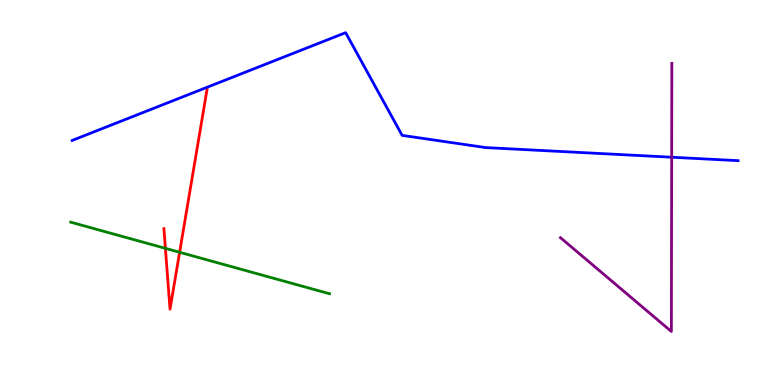[{'lines': ['blue', 'red'], 'intersections': []}, {'lines': ['green', 'red'], 'intersections': [{'x': 2.13, 'y': 3.55}, {'x': 2.32, 'y': 3.45}]}, {'lines': ['purple', 'red'], 'intersections': []}, {'lines': ['blue', 'green'], 'intersections': []}, {'lines': ['blue', 'purple'], 'intersections': [{'x': 8.67, 'y': 5.92}]}, {'lines': ['green', 'purple'], 'intersections': []}]